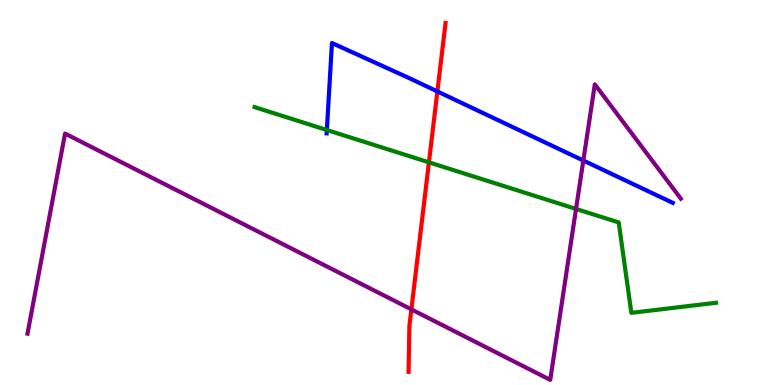[{'lines': ['blue', 'red'], 'intersections': [{'x': 5.64, 'y': 7.62}]}, {'lines': ['green', 'red'], 'intersections': [{'x': 5.53, 'y': 5.78}]}, {'lines': ['purple', 'red'], 'intersections': [{'x': 5.31, 'y': 1.96}]}, {'lines': ['blue', 'green'], 'intersections': [{'x': 4.22, 'y': 6.62}]}, {'lines': ['blue', 'purple'], 'intersections': [{'x': 7.53, 'y': 5.83}]}, {'lines': ['green', 'purple'], 'intersections': [{'x': 7.43, 'y': 4.57}]}]